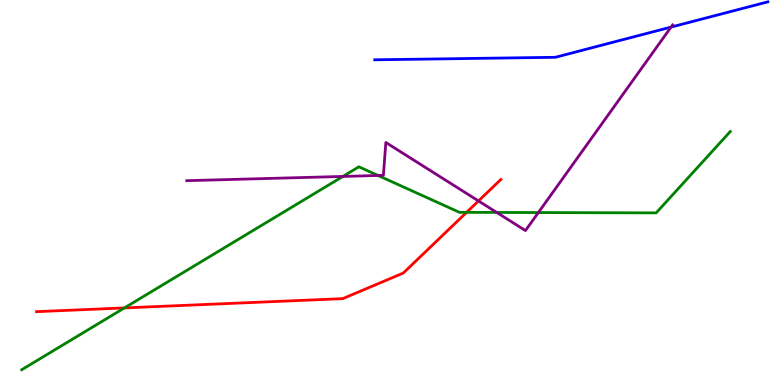[{'lines': ['blue', 'red'], 'intersections': []}, {'lines': ['green', 'red'], 'intersections': [{'x': 1.61, 'y': 2.0}, {'x': 6.02, 'y': 4.48}]}, {'lines': ['purple', 'red'], 'intersections': [{'x': 6.17, 'y': 4.78}]}, {'lines': ['blue', 'green'], 'intersections': []}, {'lines': ['blue', 'purple'], 'intersections': [{'x': 8.66, 'y': 9.3}]}, {'lines': ['green', 'purple'], 'intersections': [{'x': 4.42, 'y': 5.42}, {'x': 4.88, 'y': 5.44}, {'x': 6.41, 'y': 4.48}, {'x': 6.95, 'y': 4.48}]}]